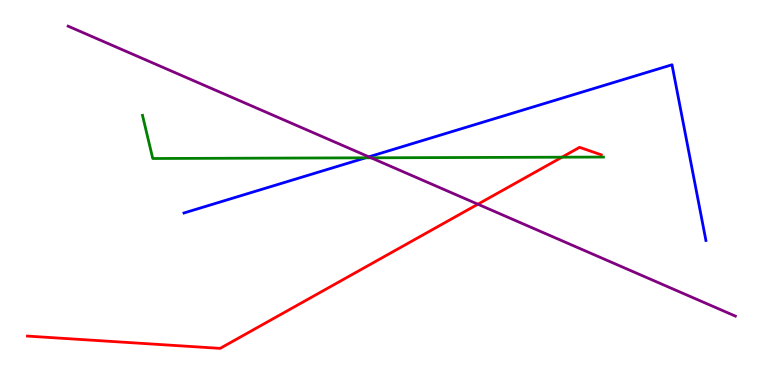[{'lines': ['blue', 'red'], 'intersections': []}, {'lines': ['green', 'red'], 'intersections': [{'x': 7.25, 'y': 5.92}]}, {'lines': ['purple', 'red'], 'intersections': [{'x': 6.17, 'y': 4.7}]}, {'lines': ['blue', 'green'], 'intersections': [{'x': 4.72, 'y': 5.9}]}, {'lines': ['blue', 'purple'], 'intersections': [{'x': 4.76, 'y': 5.93}]}, {'lines': ['green', 'purple'], 'intersections': [{'x': 4.79, 'y': 5.9}]}]